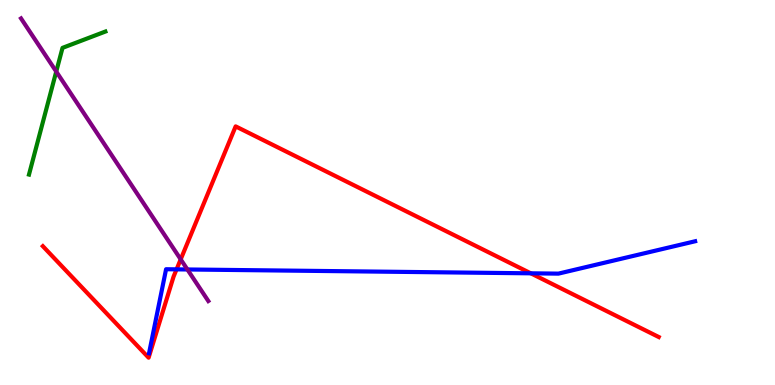[{'lines': ['blue', 'red'], 'intersections': [{'x': 2.28, 'y': 3.0}, {'x': 6.85, 'y': 2.9}]}, {'lines': ['green', 'red'], 'intersections': []}, {'lines': ['purple', 'red'], 'intersections': [{'x': 2.33, 'y': 3.26}]}, {'lines': ['blue', 'green'], 'intersections': []}, {'lines': ['blue', 'purple'], 'intersections': [{'x': 2.42, 'y': 3.0}]}, {'lines': ['green', 'purple'], 'intersections': [{'x': 0.726, 'y': 8.14}]}]